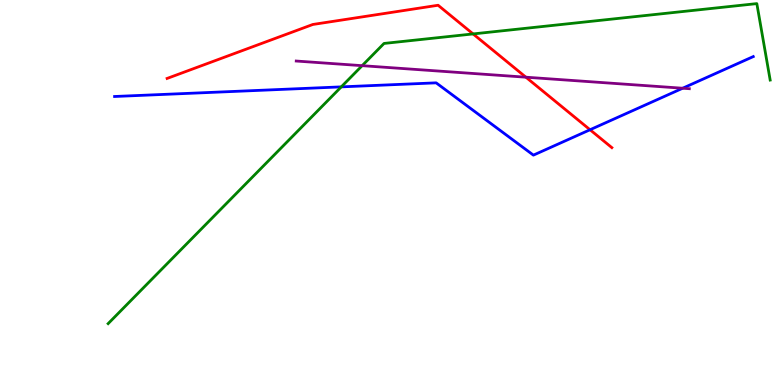[{'lines': ['blue', 'red'], 'intersections': [{'x': 7.61, 'y': 6.63}]}, {'lines': ['green', 'red'], 'intersections': [{'x': 6.1, 'y': 9.12}]}, {'lines': ['purple', 'red'], 'intersections': [{'x': 6.79, 'y': 7.99}]}, {'lines': ['blue', 'green'], 'intersections': [{'x': 4.4, 'y': 7.74}]}, {'lines': ['blue', 'purple'], 'intersections': [{'x': 8.81, 'y': 7.71}]}, {'lines': ['green', 'purple'], 'intersections': [{'x': 4.67, 'y': 8.29}]}]